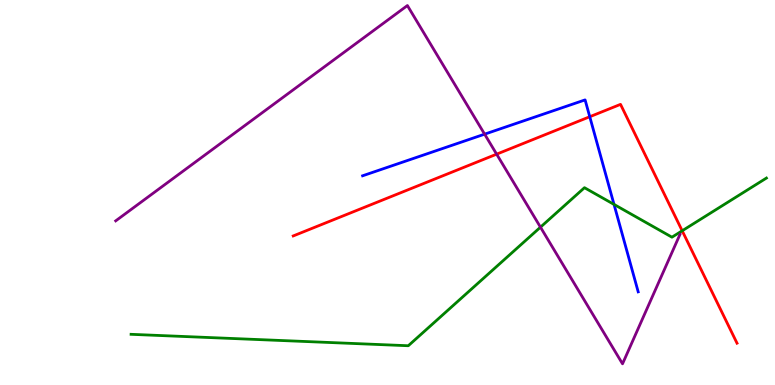[{'lines': ['blue', 'red'], 'intersections': [{'x': 7.61, 'y': 6.97}]}, {'lines': ['green', 'red'], 'intersections': [{'x': 8.8, 'y': 4.01}]}, {'lines': ['purple', 'red'], 'intersections': [{'x': 6.41, 'y': 6.0}]}, {'lines': ['blue', 'green'], 'intersections': [{'x': 7.92, 'y': 4.69}]}, {'lines': ['blue', 'purple'], 'intersections': [{'x': 6.25, 'y': 6.52}]}, {'lines': ['green', 'purple'], 'intersections': [{'x': 6.97, 'y': 4.1}]}]